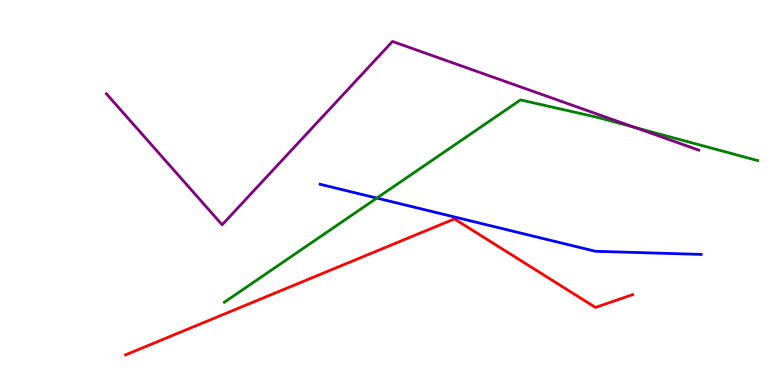[{'lines': ['blue', 'red'], 'intersections': []}, {'lines': ['green', 'red'], 'intersections': []}, {'lines': ['purple', 'red'], 'intersections': []}, {'lines': ['blue', 'green'], 'intersections': [{'x': 4.86, 'y': 4.86}]}, {'lines': ['blue', 'purple'], 'intersections': []}, {'lines': ['green', 'purple'], 'intersections': [{'x': 8.19, 'y': 6.69}]}]